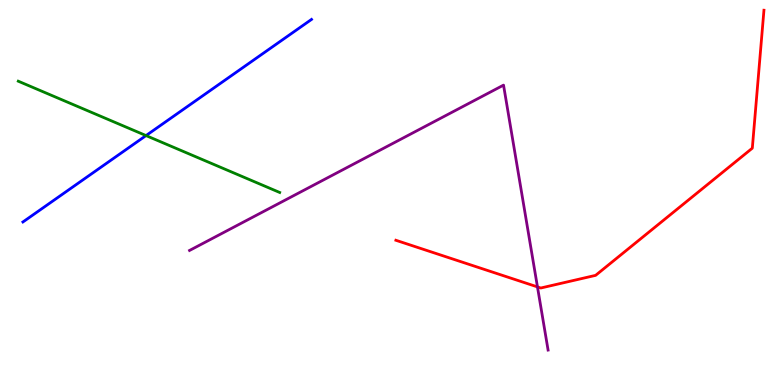[{'lines': ['blue', 'red'], 'intersections': []}, {'lines': ['green', 'red'], 'intersections': []}, {'lines': ['purple', 'red'], 'intersections': [{'x': 6.94, 'y': 2.55}]}, {'lines': ['blue', 'green'], 'intersections': [{'x': 1.88, 'y': 6.48}]}, {'lines': ['blue', 'purple'], 'intersections': []}, {'lines': ['green', 'purple'], 'intersections': []}]